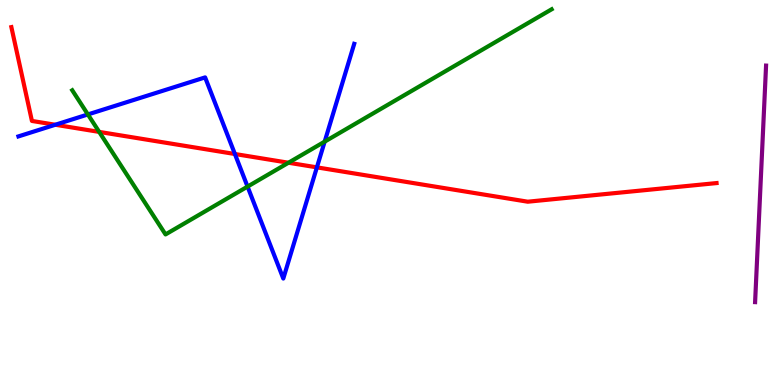[{'lines': ['blue', 'red'], 'intersections': [{'x': 0.714, 'y': 6.76}, {'x': 3.03, 'y': 6.0}, {'x': 4.09, 'y': 5.65}]}, {'lines': ['green', 'red'], 'intersections': [{'x': 1.28, 'y': 6.57}, {'x': 3.72, 'y': 5.77}]}, {'lines': ['purple', 'red'], 'intersections': []}, {'lines': ['blue', 'green'], 'intersections': [{'x': 1.13, 'y': 7.03}, {'x': 3.19, 'y': 5.15}, {'x': 4.19, 'y': 6.32}]}, {'lines': ['blue', 'purple'], 'intersections': []}, {'lines': ['green', 'purple'], 'intersections': []}]